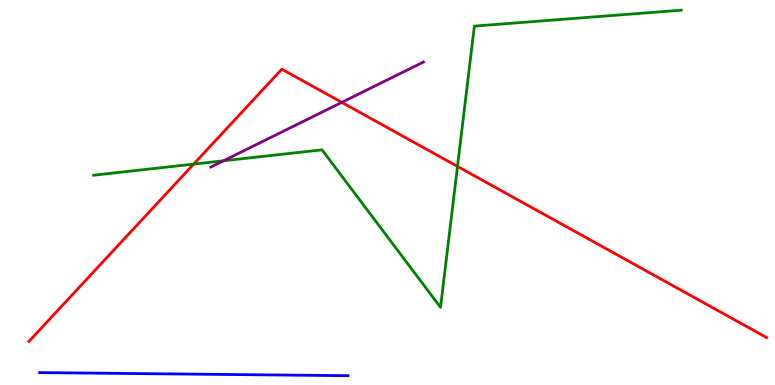[{'lines': ['blue', 'red'], 'intersections': []}, {'lines': ['green', 'red'], 'intersections': [{'x': 2.5, 'y': 5.74}, {'x': 5.9, 'y': 5.68}]}, {'lines': ['purple', 'red'], 'intersections': [{'x': 4.41, 'y': 7.34}]}, {'lines': ['blue', 'green'], 'intersections': []}, {'lines': ['blue', 'purple'], 'intersections': []}, {'lines': ['green', 'purple'], 'intersections': [{'x': 2.88, 'y': 5.82}]}]